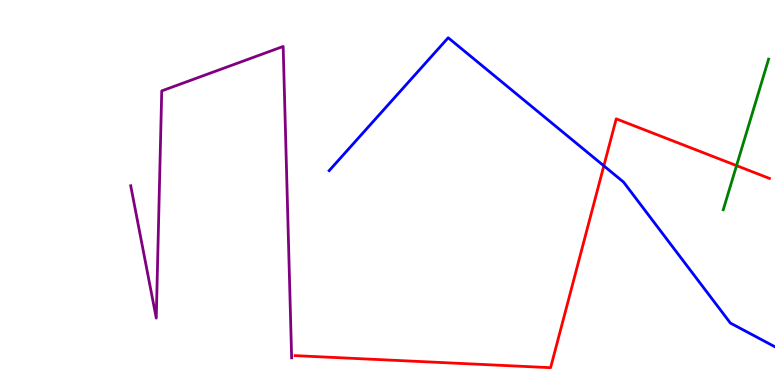[{'lines': ['blue', 'red'], 'intersections': [{'x': 7.79, 'y': 5.69}]}, {'lines': ['green', 'red'], 'intersections': [{'x': 9.5, 'y': 5.7}]}, {'lines': ['purple', 'red'], 'intersections': []}, {'lines': ['blue', 'green'], 'intersections': []}, {'lines': ['blue', 'purple'], 'intersections': []}, {'lines': ['green', 'purple'], 'intersections': []}]